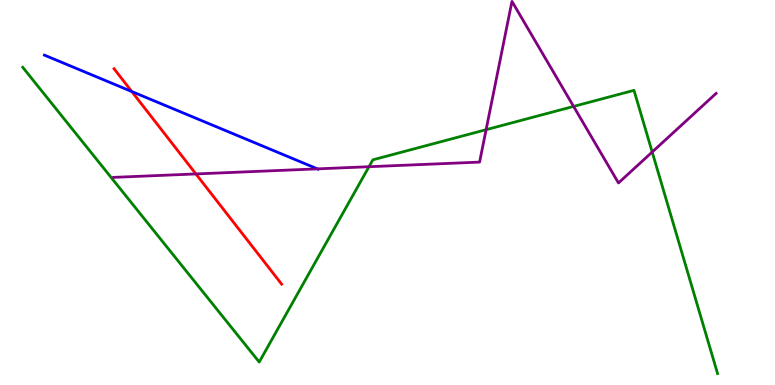[{'lines': ['blue', 'red'], 'intersections': [{'x': 1.7, 'y': 7.62}]}, {'lines': ['green', 'red'], 'intersections': []}, {'lines': ['purple', 'red'], 'intersections': [{'x': 2.53, 'y': 5.48}]}, {'lines': ['blue', 'green'], 'intersections': []}, {'lines': ['blue', 'purple'], 'intersections': [{'x': 4.1, 'y': 5.61}]}, {'lines': ['green', 'purple'], 'intersections': [{'x': 4.76, 'y': 5.67}, {'x': 6.27, 'y': 6.63}, {'x': 7.4, 'y': 7.24}, {'x': 8.42, 'y': 6.05}]}]